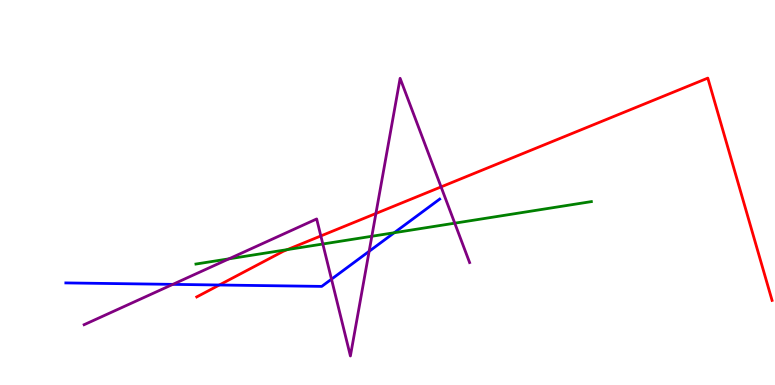[{'lines': ['blue', 'red'], 'intersections': [{'x': 2.83, 'y': 2.6}]}, {'lines': ['green', 'red'], 'intersections': [{'x': 3.71, 'y': 3.52}]}, {'lines': ['purple', 'red'], 'intersections': [{'x': 4.14, 'y': 3.87}, {'x': 4.85, 'y': 4.46}, {'x': 5.69, 'y': 5.15}]}, {'lines': ['blue', 'green'], 'intersections': [{'x': 5.09, 'y': 3.96}]}, {'lines': ['blue', 'purple'], 'intersections': [{'x': 2.23, 'y': 2.61}, {'x': 4.28, 'y': 2.75}, {'x': 4.76, 'y': 3.47}]}, {'lines': ['green', 'purple'], 'intersections': [{'x': 2.95, 'y': 3.28}, {'x': 4.17, 'y': 3.66}, {'x': 4.8, 'y': 3.86}, {'x': 5.87, 'y': 4.2}]}]